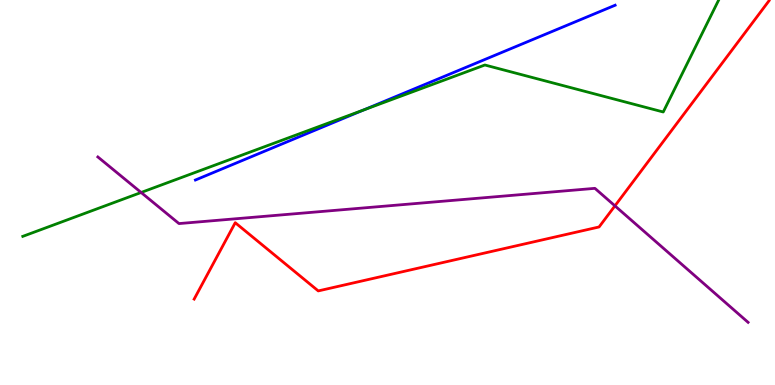[{'lines': ['blue', 'red'], 'intersections': []}, {'lines': ['green', 'red'], 'intersections': []}, {'lines': ['purple', 'red'], 'intersections': [{'x': 7.93, 'y': 4.65}]}, {'lines': ['blue', 'green'], 'intersections': [{'x': 4.69, 'y': 7.14}]}, {'lines': ['blue', 'purple'], 'intersections': []}, {'lines': ['green', 'purple'], 'intersections': [{'x': 1.82, 'y': 5.0}]}]